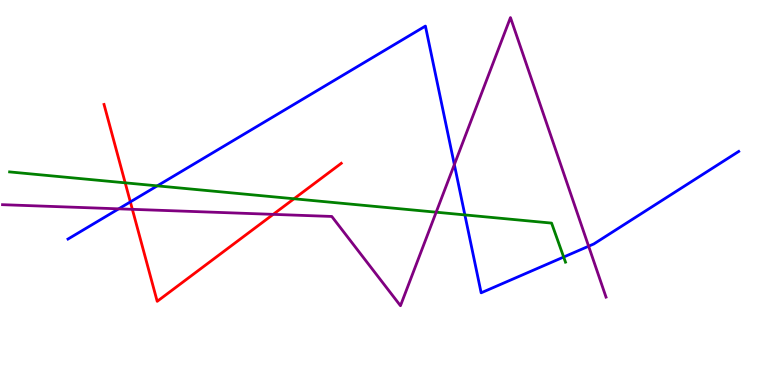[{'lines': ['blue', 'red'], 'intersections': [{'x': 1.68, 'y': 4.76}]}, {'lines': ['green', 'red'], 'intersections': [{'x': 1.62, 'y': 5.25}, {'x': 3.79, 'y': 4.84}]}, {'lines': ['purple', 'red'], 'intersections': [{'x': 1.71, 'y': 4.56}, {'x': 3.53, 'y': 4.43}]}, {'lines': ['blue', 'green'], 'intersections': [{'x': 2.03, 'y': 5.17}, {'x': 6.0, 'y': 4.42}, {'x': 7.27, 'y': 3.32}]}, {'lines': ['blue', 'purple'], 'intersections': [{'x': 1.53, 'y': 4.58}, {'x': 5.86, 'y': 5.73}, {'x': 7.6, 'y': 3.6}]}, {'lines': ['green', 'purple'], 'intersections': [{'x': 5.63, 'y': 4.49}]}]